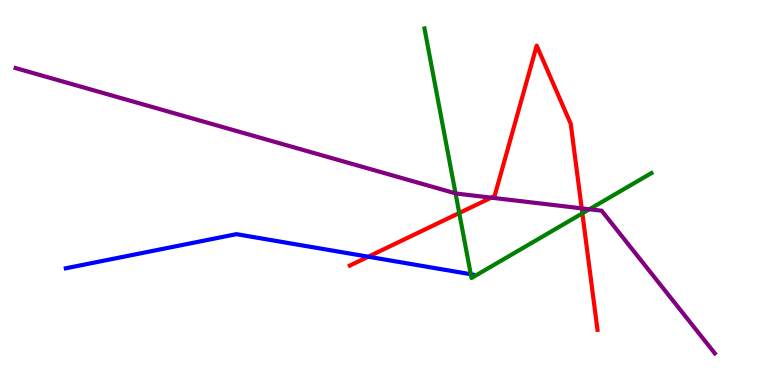[{'lines': ['blue', 'red'], 'intersections': [{'x': 4.75, 'y': 3.33}]}, {'lines': ['green', 'red'], 'intersections': [{'x': 5.93, 'y': 4.47}, {'x': 7.51, 'y': 4.46}]}, {'lines': ['purple', 'red'], 'intersections': [{'x': 6.34, 'y': 4.87}, {'x': 7.51, 'y': 4.59}]}, {'lines': ['blue', 'green'], 'intersections': [{'x': 6.07, 'y': 2.88}]}, {'lines': ['blue', 'purple'], 'intersections': []}, {'lines': ['green', 'purple'], 'intersections': [{'x': 5.88, 'y': 4.98}, {'x': 7.6, 'y': 4.56}]}]